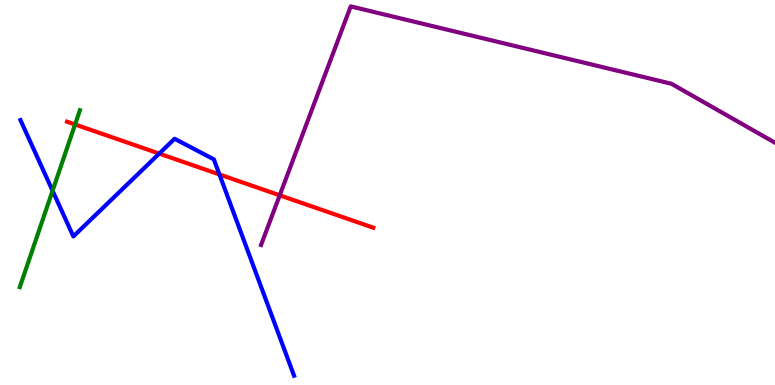[{'lines': ['blue', 'red'], 'intersections': [{'x': 2.05, 'y': 6.01}, {'x': 2.83, 'y': 5.47}]}, {'lines': ['green', 'red'], 'intersections': [{'x': 0.969, 'y': 6.77}]}, {'lines': ['purple', 'red'], 'intersections': [{'x': 3.61, 'y': 4.93}]}, {'lines': ['blue', 'green'], 'intersections': [{'x': 0.678, 'y': 5.05}]}, {'lines': ['blue', 'purple'], 'intersections': []}, {'lines': ['green', 'purple'], 'intersections': []}]